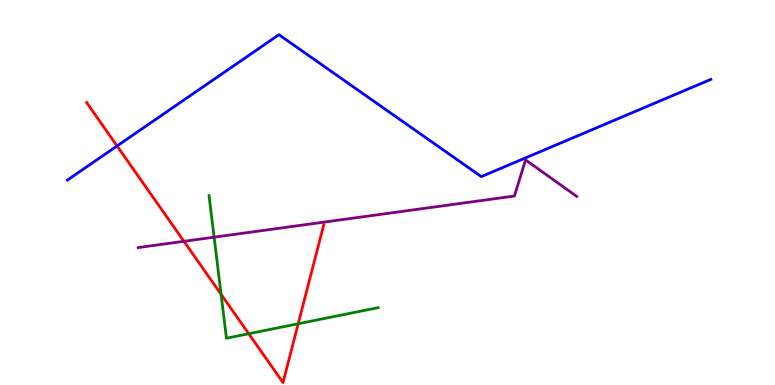[{'lines': ['blue', 'red'], 'intersections': [{'x': 1.51, 'y': 6.21}]}, {'lines': ['green', 'red'], 'intersections': [{'x': 2.85, 'y': 2.36}, {'x': 3.21, 'y': 1.33}, {'x': 3.85, 'y': 1.59}]}, {'lines': ['purple', 'red'], 'intersections': [{'x': 2.37, 'y': 3.73}]}, {'lines': ['blue', 'green'], 'intersections': []}, {'lines': ['blue', 'purple'], 'intersections': []}, {'lines': ['green', 'purple'], 'intersections': [{'x': 2.76, 'y': 3.84}]}]